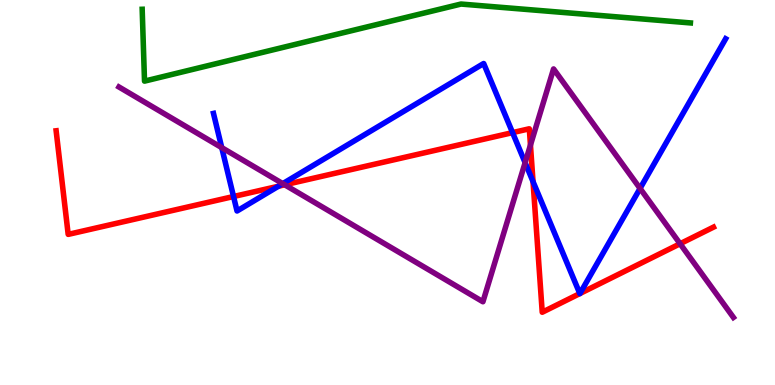[{'lines': ['blue', 'red'], 'intersections': [{'x': 3.01, 'y': 4.9}, {'x': 3.59, 'y': 5.16}, {'x': 6.61, 'y': 6.56}, {'x': 6.88, 'y': 5.28}, {'x': 7.48, 'y': 2.37}, {'x': 7.48, 'y': 2.38}]}, {'lines': ['green', 'red'], 'intersections': []}, {'lines': ['purple', 'red'], 'intersections': [{'x': 3.67, 'y': 5.2}, {'x': 6.84, 'y': 6.23}, {'x': 8.78, 'y': 3.67}]}, {'lines': ['blue', 'green'], 'intersections': []}, {'lines': ['blue', 'purple'], 'intersections': [{'x': 2.86, 'y': 6.17}, {'x': 3.65, 'y': 5.23}, {'x': 6.78, 'y': 5.77}, {'x': 8.26, 'y': 5.11}]}, {'lines': ['green', 'purple'], 'intersections': []}]